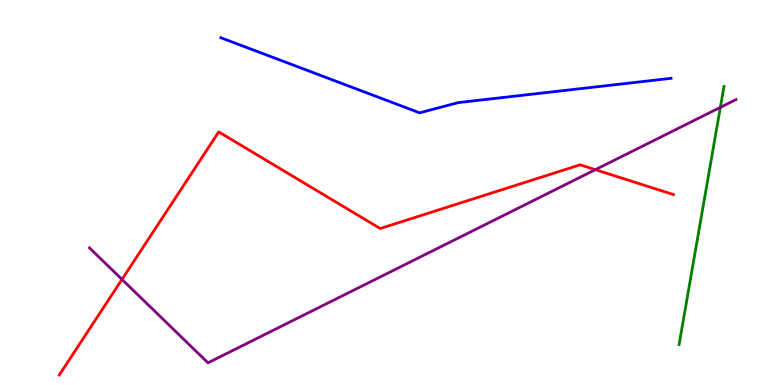[{'lines': ['blue', 'red'], 'intersections': []}, {'lines': ['green', 'red'], 'intersections': []}, {'lines': ['purple', 'red'], 'intersections': [{'x': 1.57, 'y': 2.74}, {'x': 7.68, 'y': 5.59}]}, {'lines': ['blue', 'green'], 'intersections': []}, {'lines': ['blue', 'purple'], 'intersections': []}, {'lines': ['green', 'purple'], 'intersections': [{'x': 9.29, 'y': 7.21}]}]